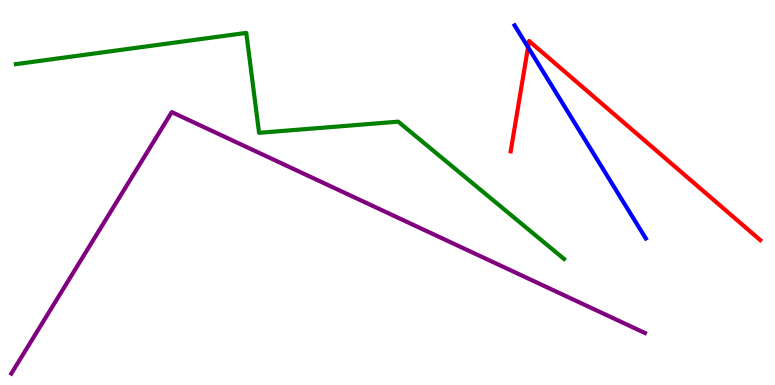[{'lines': ['blue', 'red'], 'intersections': [{'x': 6.81, 'y': 8.77}]}, {'lines': ['green', 'red'], 'intersections': []}, {'lines': ['purple', 'red'], 'intersections': []}, {'lines': ['blue', 'green'], 'intersections': []}, {'lines': ['blue', 'purple'], 'intersections': []}, {'lines': ['green', 'purple'], 'intersections': []}]